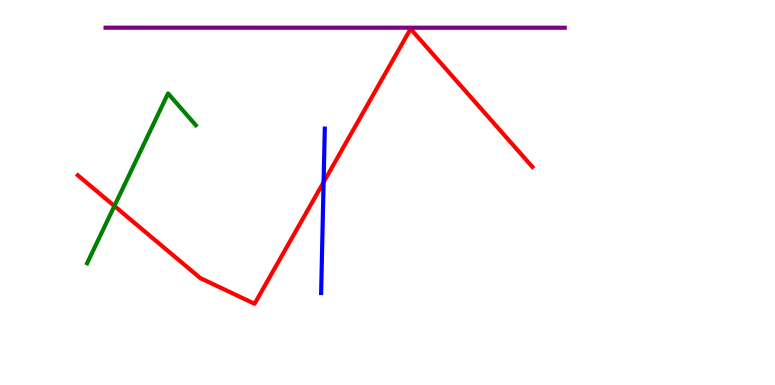[{'lines': ['blue', 'red'], 'intersections': [{'x': 4.18, 'y': 5.27}]}, {'lines': ['green', 'red'], 'intersections': [{'x': 1.48, 'y': 4.65}]}, {'lines': ['purple', 'red'], 'intersections': []}, {'lines': ['blue', 'green'], 'intersections': []}, {'lines': ['blue', 'purple'], 'intersections': []}, {'lines': ['green', 'purple'], 'intersections': []}]